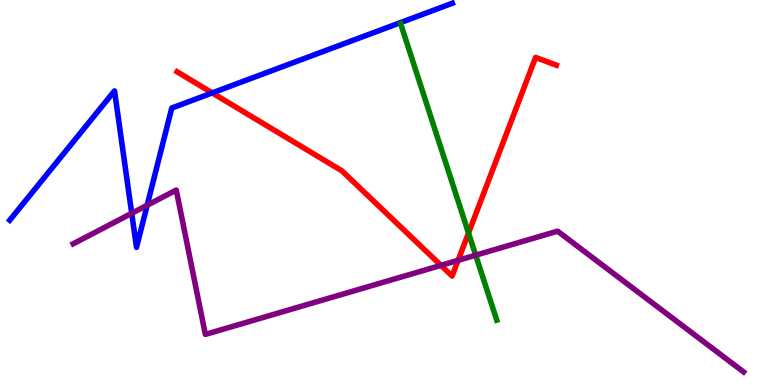[{'lines': ['blue', 'red'], 'intersections': [{'x': 2.74, 'y': 7.59}]}, {'lines': ['green', 'red'], 'intersections': [{'x': 6.05, 'y': 3.95}]}, {'lines': ['purple', 'red'], 'intersections': [{'x': 5.69, 'y': 3.11}, {'x': 5.91, 'y': 3.24}]}, {'lines': ['blue', 'green'], 'intersections': []}, {'lines': ['blue', 'purple'], 'intersections': [{'x': 1.7, 'y': 4.46}, {'x': 1.9, 'y': 4.67}]}, {'lines': ['green', 'purple'], 'intersections': [{'x': 6.14, 'y': 3.37}]}]